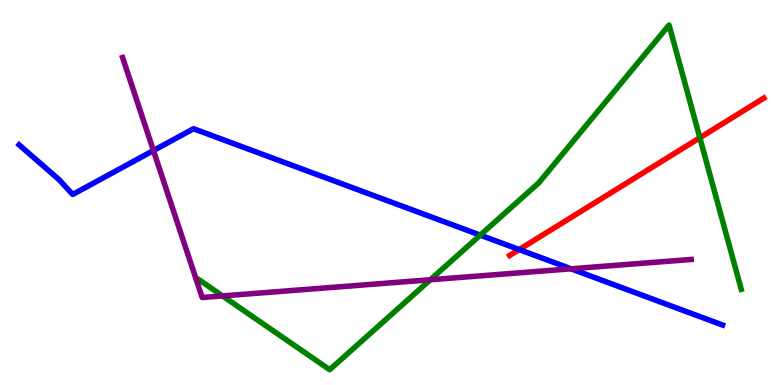[{'lines': ['blue', 'red'], 'intersections': [{'x': 6.7, 'y': 3.52}]}, {'lines': ['green', 'red'], 'intersections': [{'x': 9.03, 'y': 6.42}]}, {'lines': ['purple', 'red'], 'intersections': []}, {'lines': ['blue', 'green'], 'intersections': [{'x': 6.2, 'y': 3.89}]}, {'lines': ['blue', 'purple'], 'intersections': [{'x': 1.98, 'y': 6.09}, {'x': 7.37, 'y': 3.02}]}, {'lines': ['green', 'purple'], 'intersections': [{'x': 2.87, 'y': 2.31}, {'x': 5.55, 'y': 2.73}]}]